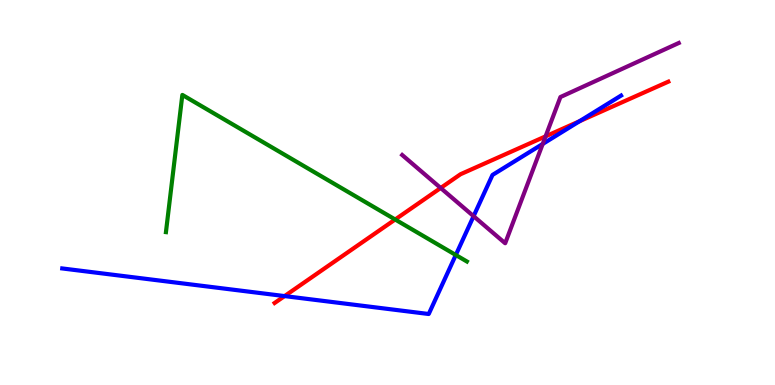[{'lines': ['blue', 'red'], 'intersections': [{'x': 3.67, 'y': 2.31}, {'x': 7.48, 'y': 6.85}]}, {'lines': ['green', 'red'], 'intersections': [{'x': 5.1, 'y': 4.3}]}, {'lines': ['purple', 'red'], 'intersections': [{'x': 5.69, 'y': 5.12}, {'x': 7.04, 'y': 6.46}]}, {'lines': ['blue', 'green'], 'intersections': [{'x': 5.88, 'y': 3.38}]}, {'lines': ['blue', 'purple'], 'intersections': [{'x': 6.11, 'y': 4.38}, {'x': 7.0, 'y': 6.26}]}, {'lines': ['green', 'purple'], 'intersections': []}]